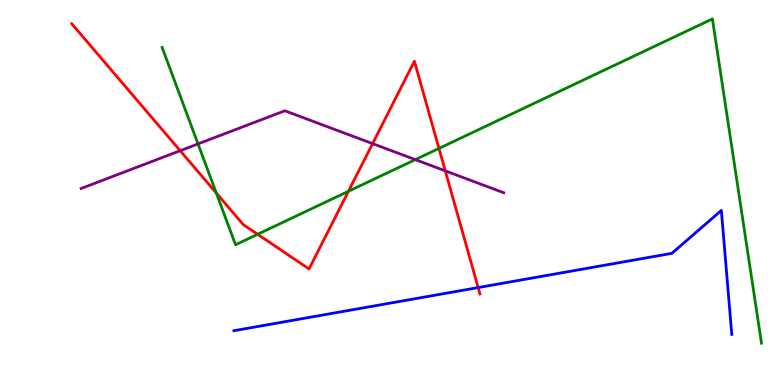[{'lines': ['blue', 'red'], 'intersections': [{'x': 6.17, 'y': 2.53}]}, {'lines': ['green', 'red'], 'intersections': [{'x': 2.79, 'y': 4.99}, {'x': 3.32, 'y': 3.91}, {'x': 4.5, 'y': 5.03}, {'x': 5.66, 'y': 6.15}]}, {'lines': ['purple', 'red'], 'intersections': [{'x': 2.32, 'y': 6.09}, {'x': 4.81, 'y': 6.27}, {'x': 5.75, 'y': 5.56}]}, {'lines': ['blue', 'green'], 'intersections': []}, {'lines': ['blue', 'purple'], 'intersections': []}, {'lines': ['green', 'purple'], 'intersections': [{'x': 2.56, 'y': 6.26}, {'x': 5.36, 'y': 5.85}]}]